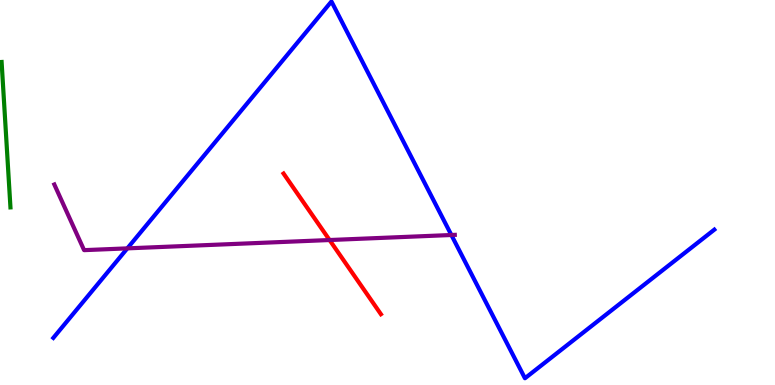[{'lines': ['blue', 'red'], 'intersections': []}, {'lines': ['green', 'red'], 'intersections': []}, {'lines': ['purple', 'red'], 'intersections': [{'x': 4.25, 'y': 3.77}]}, {'lines': ['blue', 'green'], 'intersections': []}, {'lines': ['blue', 'purple'], 'intersections': [{'x': 1.64, 'y': 3.55}, {'x': 5.82, 'y': 3.9}]}, {'lines': ['green', 'purple'], 'intersections': []}]